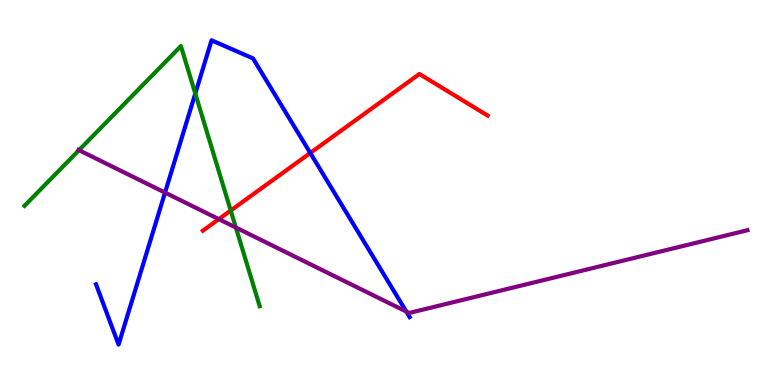[{'lines': ['blue', 'red'], 'intersections': [{'x': 4.0, 'y': 6.03}]}, {'lines': ['green', 'red'], 'intersections': [{'x': 2.98, 'y': 4.53}]}, {'lines': ['purple', 'red'], 'intersections': [{'x': 2.82, 'y': 4.31}]}, {'lines': ['blue', 'green'], 'intersections': [{'x': 2.52, 'y': 7.57}]}, {'lines': ['blue', 'purple'], 'intersections': [{'x': 2.13, 'y': 5.0}, {'x': 5.24, 'y': 1.91}]}, {'lines': ['green', 'purple'], 'intersections': [{'x': 1.02, 'y': 6.1}, {'x': 3.04, 'y': 4.09}]}]